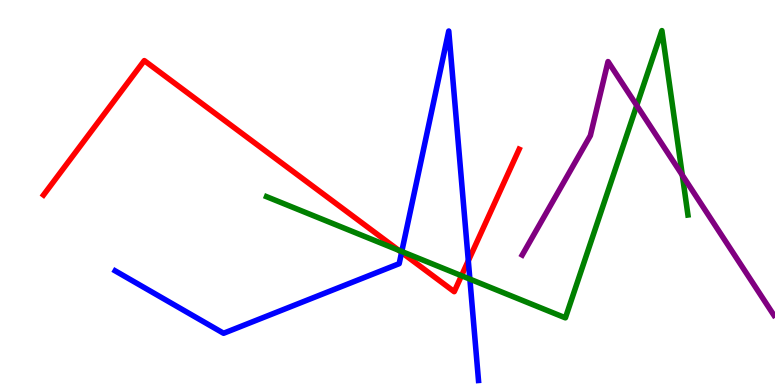[{'lines': ['blue', 'red'], 'intersections': [{'x': 5.18, 'y': 3.44}, {'x': 6.04, 'y': 3.23}]}, {'lines': ['green', 'red'], 'intersections': [{'x': 5.14, 'y': 3.5}, {'x': 5.95, 'y': 2.84}]}, {'lines': ['purple', 'red'], 'intersections': []}, {'lines': ['blue', 'green'], 'intersections': [{'x': 5.18, 'y': 3.47}, {'x': 6.06, 'y': 2.75}]}, {'lines': ['blue', 'purple'], 'intersections': []}, {'lines': ['green', 'purple'], 'intersections': [{'x': 8.22, 'y': 7.26}, {'x': 8.8, 'y': 5.45}]}]